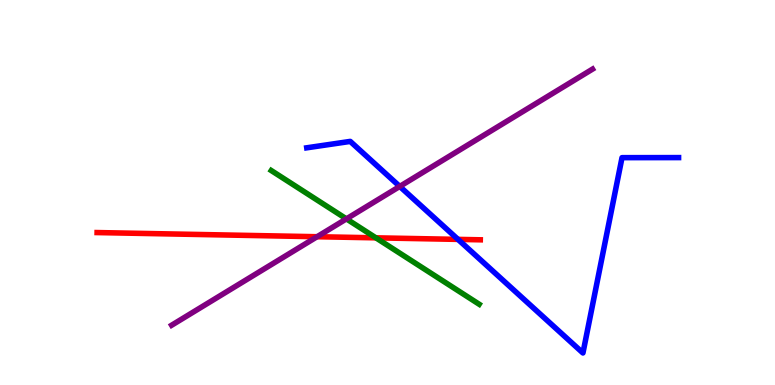[{'lines': ['blue', 'red'], 'intersections': [{'x': 5.91, 'y': 3.78}]}, {'lines': ['green', 'red'], 'intersections': [{'x': 4.85, 'y': 3.82}]}, {'lines': ['purple', 'red'], 'intersections': [{'x': 4.09, 'y': 3.85}]}, {'lines': ['blue', 'green'], 'intersections': []}, {'lines': ['blue', 'purple'], 'intersections': [{'x': 5.16, 'y': 5.16}]}, {'lines': ['green', 'purple'], 'intersections': [{'x': 4.47, 'y': 4.31}]}]